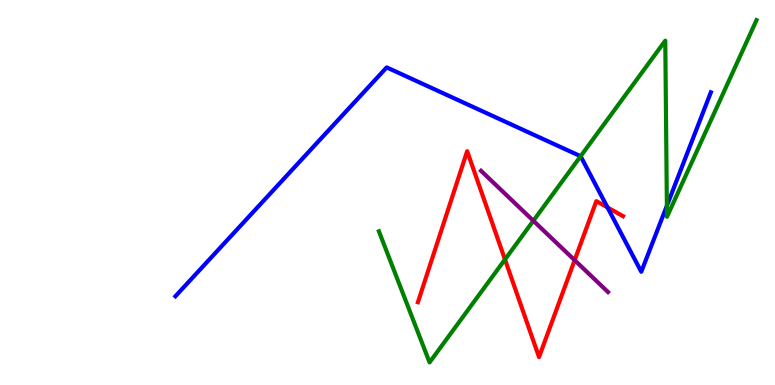[{'lines': ['blue', 'red'], 'intersections': [{'x': 7.84, 'y': 4.61}]}, {'lines': ['green', 'red'], 'intersections': [{'x': 6.52, 'y': 3.26}]}, {'lines': ['purple', 'red'], 'intersections': [{'x': 7.41, 'y': 3.24}]}, {'lines': ['blue', 'green'], 'intersections': [{'x': 7.49, 'y': 5.94}, {'x': 8.6, 'y': 4.66}]}, {'lines': ['blue', 'purple'], 'intersections': []}, {'lines': ['green', 'purple'], 'intersections': [{'x': 6.88, 'y': 4.27}]}]